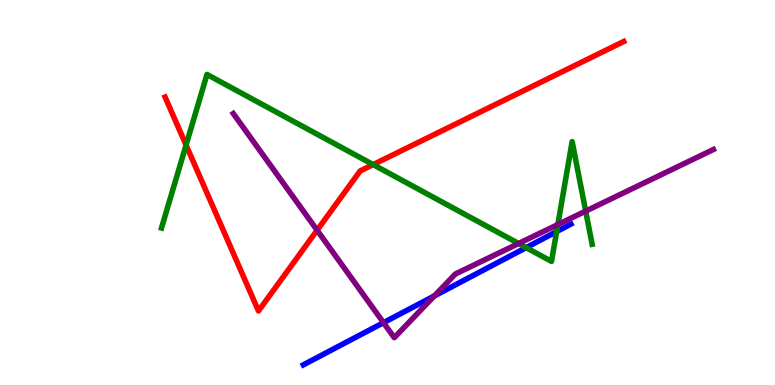[{'lines': ['blue', 'red'], 'intersections': []}, {'lines': ['green', 'red'], 'intersections': [{'x': 2.4, 'y': 6.23}, {'x': 4.81, 'y': 5.72}]}, {'lines': ['purple', 'red'], 'intersections': [{'x': 4.09, 'y': 4.02}]}, {'lines': ['blue', 'green'], 'intersections': [{'x': 6.79, 'y': 3.57}, {'x': 7.18, 'y': 3.99}]}, {'lines': ['blue', 'purple'], 'intersections': [{'x': 4.95, 'y': 1.62}, {'x': 5.6, 'y': 2.31}]}, {'lines': ['green', 'purple'], 'intersections': [{'x': 6.69, 'y': 3.68}, {'x': 7.2, 'y': 4.17}, {'x': 7.56, 'y': 4.52}]}]